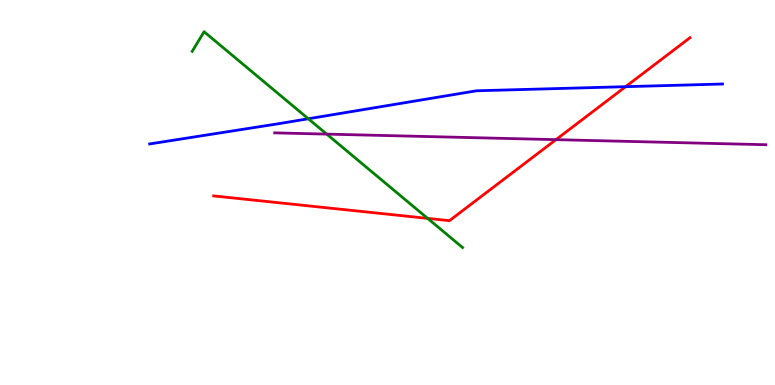[{'lines': ['blue', 'red'], 'intersections': [{'x': 8.07, 'y': 7.75}]}, {'lines': ['green', 'red'], 'intersections': [{'x': 5.52, 'y': 4.33}]}, {'lines': ['purple', 'red'], 'intersections': [{'x': 7.17, 'y': 6.37}]}, {'lines': ['blue', 'green'], 'intersections': [{'x': 3.98, 'y': 6.92}]}, {'lines': ['blue', 'purple'], 'intersections': []}, {'lines': ['green', 'purple'], 'intersections': [{'x': 4.22, 'y': 6.52}]}]